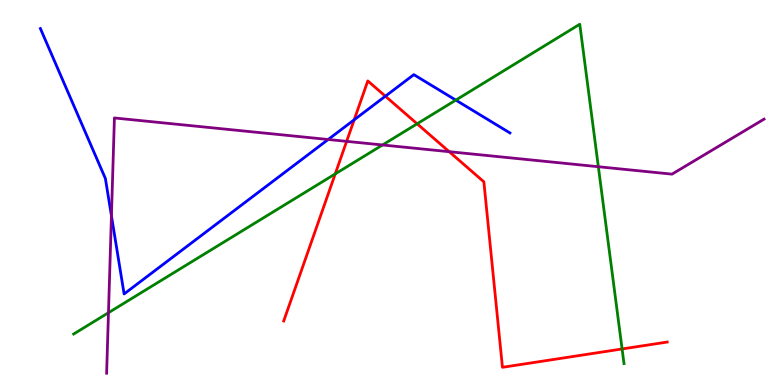[{'lines': ['blue', 'red'], 'intersections': [{'x': 4.57, 'y': 6.89}, {'x': 4.97, 'y': 7.5}]}, {'lines': ['green', 'red'], 'intersections': [{'x': 4.33, 'y': 5.48}, {'x': 5.38, 'y': 6.78}, {'x': 8.03, 'y': 0.936}]}, {'lines': ['purple', 'red'], 'intersections': [{'x': 4.47, 'y': 6.33}, {'x': 5.8, 'y': 6.06}]}, {'lines': ['blue', 'green'], 'intersections': [{'x': 5.88, 'y': 7.4}]}, {'lines': ['blue', 'purple'], 'intersections': [{'x': 1.44, 'y': 4.39}, {'x': 4.23, 'y': 6.38}]}, {'lines': ['green', 'purple'], 'intersections': [{'x': 1.4, 'y': 1.88}, {'x': 4.94, 'y': 6.23}, {'x': 7.72, 'y': 5.67}]}]